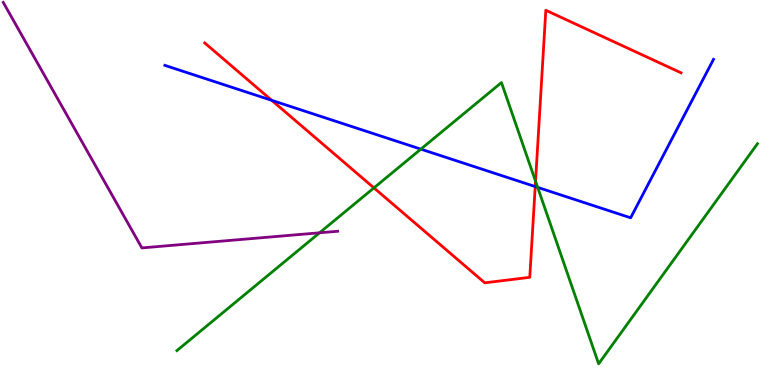[{'lines': ['blue', 'red'], 'intersections': [{'x': 3.51, 'y': 7.39}, {'x': 6.91, 'y': 5.15}]}, {'lines': ['green', 'red'], 'intersections': [{'x': 4.83, 'y': 5.12}, {'x': 6.91, 'y': 5.29}]}, {'lines': ['purple', 'red'], 'intersections': []}, {'lines': ['blue', 'green'], 'intersections': [{'x': 5.43, 'y': 6.13}, {'x': 6.94, 'y': 5.13}]}, {'lines': ['blue', 'purple'], 'intersections': []}, {'lines': ['green', 'purple'], 'intersections': [{'x': 4.12, 'y': 3.95}]}]